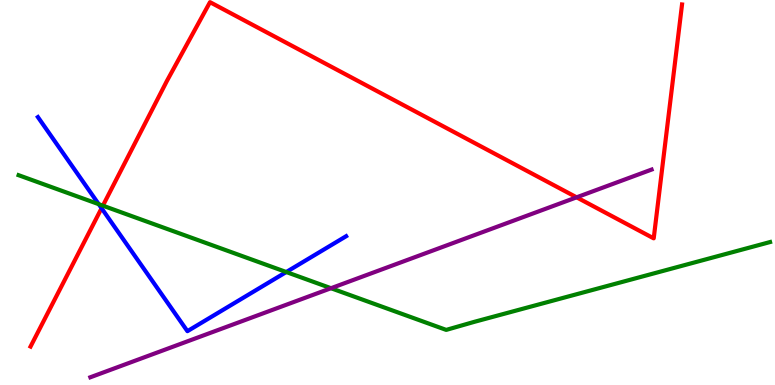[{'lines': ['blue', 'red'], 'intersections': [{'x': 1.31, 'y': 4.59}]}, {'lines': ['green', 'red'], 'intersections': [{'x': 1.33, 'y': 4.66}]}, {'lines': ['purple', 'red'], 'intersections': [{'x': 7.44, 'y': 4.87}]}, {'lines': ['blue', 'green'], 'intersections': [{'x': 1.27, 'y': 4.7}, {'x': 3.69, 'y': 2.93}]}, {'lines': ['blue', 'purple'], 'intersections': []}, {'lines': ['green', 'purple'], 'intersections': [{'x': 4.27, 'y': 2.51}]}]